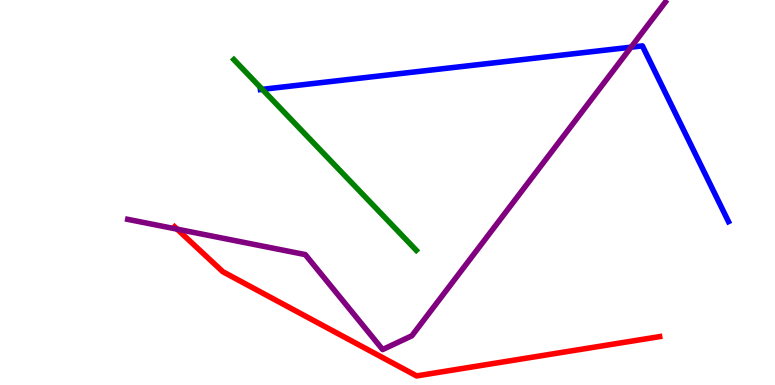[{'lines': ['blue', 'red'], 'intersections': []}, {'lines': ['green', 'red'], 'intersections': []}, {'lines': ['purple', 'red'], 'intersections': [{'x': 2.29, 'y': 4.05}]}, {'lines': ['blue', 'green'], 'intersections': [{'x': 3.38, 'y': 7.68}]}, {'lines': ['blue', 'purple'], 'intersections': [{'x': 8.14, 'y': 8.77}]}, {'lines': ['green', 'purple'], 'intersections': []}]